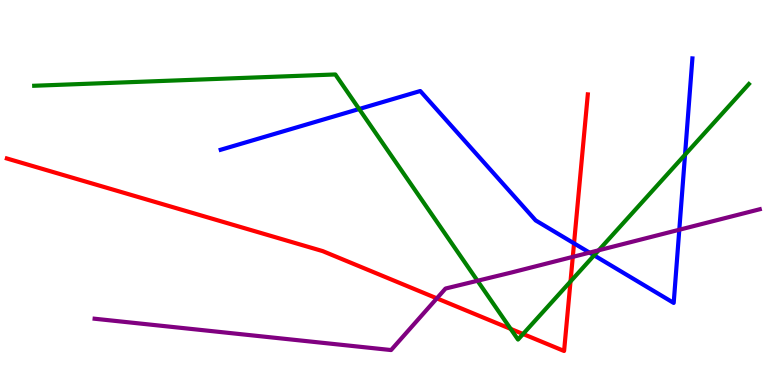[{'lines': ['blue', 'red'], 'intersections': [{'x': 7.41, 'y': 3.68}]}, {'lines': ['green', 'red'], 'intersections': [{'x': 6.59, 'y': 1.46}, {'x': 6.75, 'y': 1.32}, {'x': 7.36, 'y': 2.69}]}, {'lines': ['purple', 'red'], 'intersections': [{'x': 5.64, 'y': 2.25}, {'x': 7.39, 'y': 3.33}]}, {'lines': ['blue', 'green'], 'intersections': [{'x': 4.63, 'y': 7.17}, {'x': 7.67, 'y': 3.37}, {'x': 8.84, 'y': 5.98}]}, {'lines': ['blue', 'purple'], 'intersections': [{'x': 7.61, 'y': 3.44}, {'x': 8.77, 'y': 4.03}]}, {'lines': ['green', 'purple'], 'intersections': [{'x': 6.16, 'y': 2.71}, {'x': 7.73, 'y': 3.5}]}]